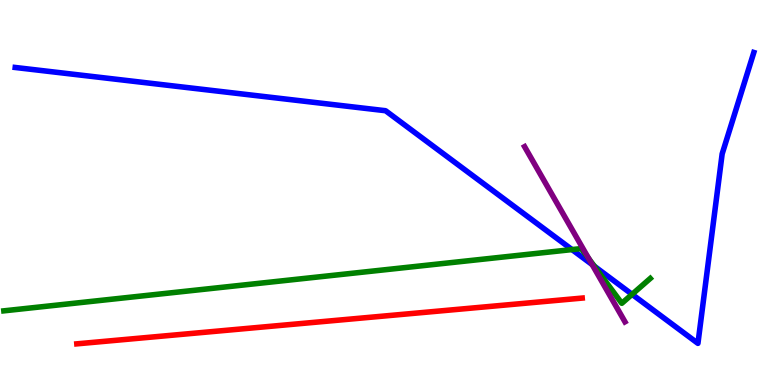[{'lines': ['blue', 'red'], 'intersections': []}, {'lines': ['green', 'red'], 'intersections': []}, {'lines': ['purple', 'red'], 'intersections': []}, {'lines': ['blue', 'green'], 'intersections': [{'x': 7.38, 'y': 3.52}, {'x': 7.67, 'y': 3.08}, {'x': 8.16, 'y': 2.36}]}, {'lines': ['blue', 'purple'], 'intersections': [{'x': 7.64, 'y': 3.13}]}, {'lines': ['green', 'purple'], 'intersections': [{'x': 7.6, 'y': 3.28}]}]